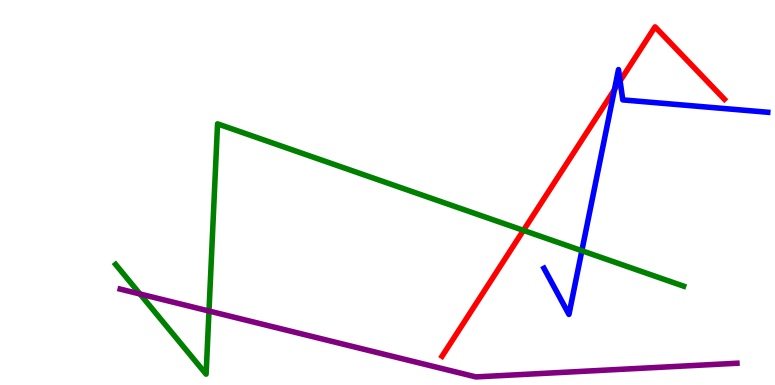[{'lines': ['blue', 'red'], 'intersections': [{'x': 7.93, 'y': 7.67}, {'x': 8.0, 'y': 7.9}]}, {'lines': ['green', 'red'], 'intersections': [{'x': 6.75, 'y': 4.02}]}, {'lines': ['purple', 'red'], 'intersections': []}, {'lines': ['blue', 'green'], 'intersections': [{'x': 7.51, 'y': 3.49}]}, {'lines': ['blue', 'purple'], 'intersections': []}, {'lines': ['green', 'purple'], 'intersections': [{'x': 1.81, 'y': 2.36}, {'x': 2.7, 'y': 1.92}]}]